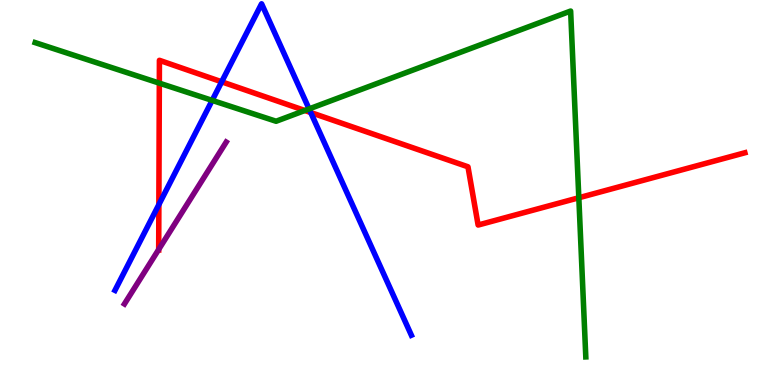[{'lines': ['blue', 'red'], 'intersections': [{'x': 2.05, 'y': 4.69}, {'x': 2.86, 'y': 7.88}, {'x': 4.01, 'y': 7.08}]}, {'lines': ['green', 'red'], 'intersections': [{'x': 2.06, 'y': 7.84}, {'x': 3.93, 'y': 7.13}, {'x': 7.47, 'y': 4.86}]}, {'lines': ['purple', 'red'], 'intersections': [{'x': 2.05, 'y': 3.52}]}, {'lines': ['blue', 'green'], 'intersections': [{'x': 2.74, 'y': 7.39}, {'x': 3.99, 'y': 7.17}]}, {'lines': ['blue', 'purple'], 'intersections': []}, {'lines': ['green', 'purple'], 'intersections': []}]